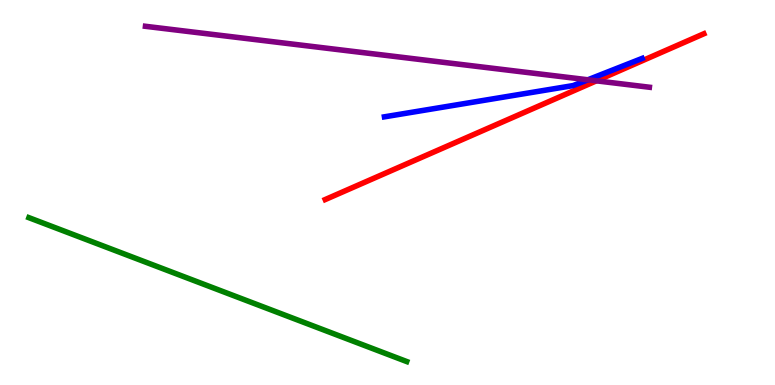[{'lines': ['blue', 'red'], 'intersections': []}, {'lines': ['green', 'red'], 'intersections': []}, {'lines': ['purple', 'red'], 'intersections': [{'x': 7.7, 'y': 7.9}]}, {'lines': ['blue', 'green'], 'intersections': []}, {'lines': ['blue', 'purple'], 'intersections': [{'x': 7.59, 'y': 7.93}]}, {'lines': ['green', 'purple'], 'intersections': []}]